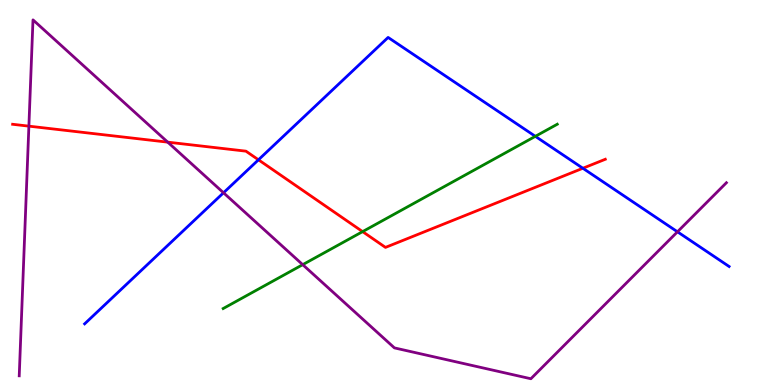[{'lines': ['blue', 'red'], 'intersections': [{'x': 3.33, 'y': 5.85}, {'x': 7.52, 'y': 5.63}]}, {'lines': ['green', 'red'], 'intersections': [{'x': 4.68, 'y': 3.98}]}, {'lines': ['purple', 'red'], 'intersections': [{'x': 0.373, 'y': 6.72}, {'x': 2.16, 'y': 6.31}]}, {'lines': ['blue', 'green'], 'intersections': [{'x': 6.91, 'y': 6.46}]}, {'lines': ['blue', 'purple'], 'intersections': [{'x': 2.88, 'y': 4.99}, {'x': 8.74, 'y': 3.98}]}, {'lines': ['green', 'purple'], 'intersections': [{'x': 3.91, 'y': 3.13}]}]